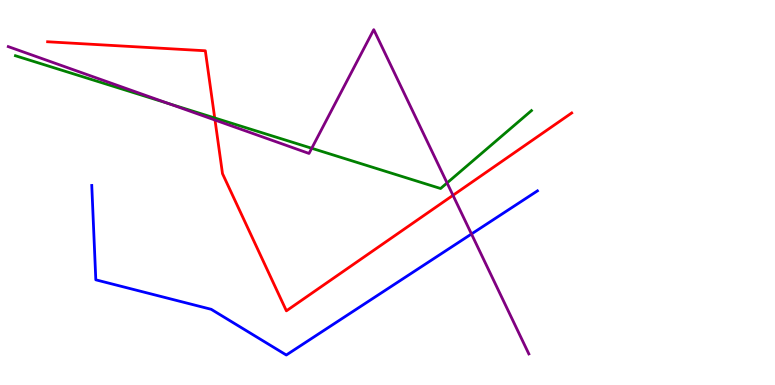[{'lines': ['blue', 'red'], 'intersections': []}, {'lines': ['green', 'red'], 'intersections': [{'x': 2.77, 'y': 6.94}]}, {'lines': ['purple', 'red'], 'intersections': [{'x': 2.77, 'y': 6.88}, {'x': 5.84, 'y': 4.93}]}, {'lines': ['blue', 'green'], 'intersections': []}, {'lines': ['blue', 'purple'], 'intersections': [{'x': 6.08, 'y': 3.92}]}, {'lines': ['green', 'purple'], 'intersections': [{'x': 2.18, 'y': 7.31}, {'x': 4.02, 'y': 6.15}, {'x': 5.77, 'y': 5.25}]}]